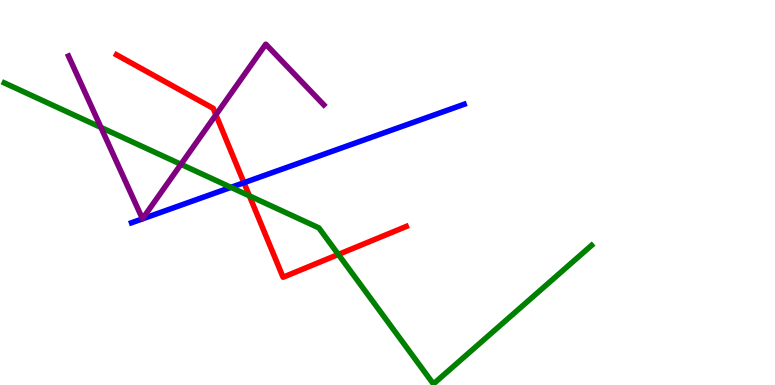[{'lines': ['blue', 'red'], 'intersections': [{'x': 3.15, 'y': 5.25}]}, {'lines': ['green', 'red'], 'intersections': [{'x': 3.22, 'y': 4.91}, {'x': 4.37, 'y': 3.39}]}, {'lines': ['purple', 'red'], 'intersections': [{'x': 2.79, 'y': 7.02}]}, {'lines': ['blue', 'green'], 'intersections': [{'x': 2.98, 'y': 5.13}]}, {'lines': ['blue', 'purple'], 'intersections': []}, {'lines': ['green', 'purple'], 'intersections': [{'x': 1.3, 'y': 6.69}, {'x': 2.33, 'y': 5.73}]}]